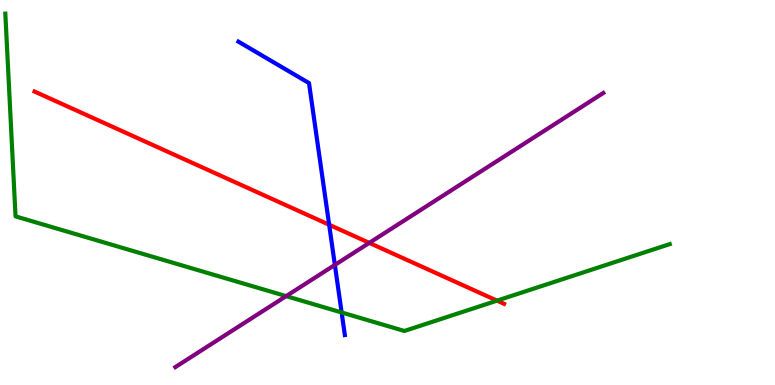[{'lines': ['blue', 'red'], 'intersections': [{'x': 4.25, 'y': 4.16}]}, {'lines': ['green', 'red'], 'intersections': [{'x': 6.41, 'y': 2.19}]}, {'lines': ['purple', 'red'], 'intersections': [{'x': 4.76, 'y': 3.69}]}, {'lines': ['blue', 'green'], 'intersections': [{'x': 4.41, 'y': 1.88}]}, {'lines': ['blue', 'purple'], 'intersections': [{'x': 4.32, 'y': 3.12}]}, {'lines': ['green', 'purple'], 'intersections': [{'x': 3.69, 'y': 2.31}]}]